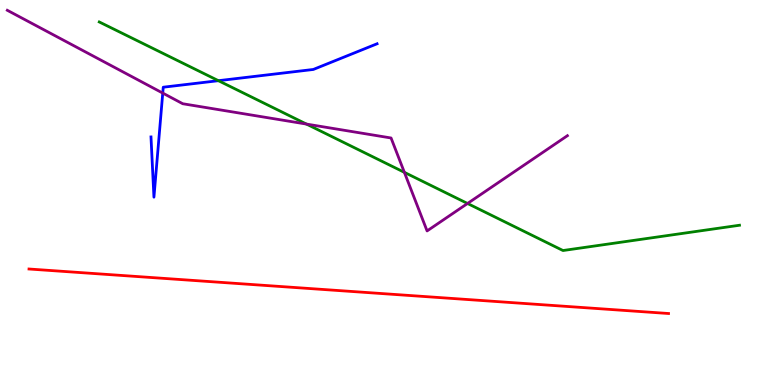[{'lines': ['blue', 'red'], 'intersections': []}, {'lines': ['green', 'red'], 'intersections': []}, {'lines': ['purple', 'red'], 'intersections': []}, {'lines': ['blue', 'green'], 'intersections': [{'x': 2.82, 'y': 7.9}]}, {'lines': ['blue', 'purple'], 'intersections': [{'x': 2.1, 'y': 7.58}]}, {'lines': ['green', 'purple'], 'intersections': [{'x': 3.95, 'y': 6.78}, {'x': 5.22, 'y': 5.52}, {'x': 6.03, 'y': 4.71}]}]